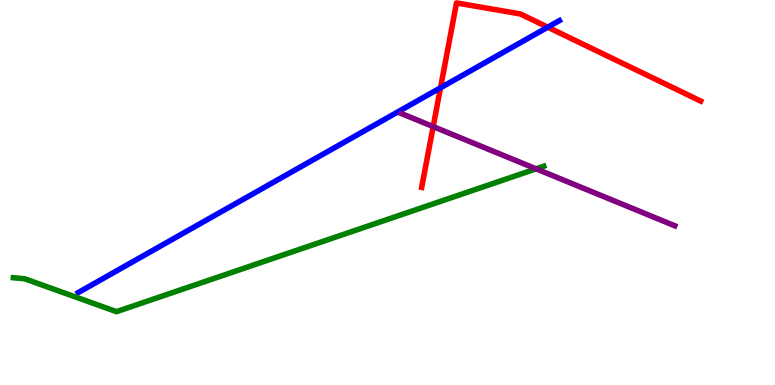[{'lines': ['blue', 'red'], 'intersections': [{'x': 5.68, 'y': 7.72}, {'x': 7.07, 'y': 9.29}]}, {'lines': ['green', 'red'], 'intersections': []}, {'lines': ['purple', 'red'], 'intersections': [{'x': 5.59, 'y': 6.71}]}, {'lines': ['blue', 'green'], 'intersections': []}, {'lines': ['blue', 'purple'], 'intersections': []}, {'lines': ['green', 'purple'], 'intersections': [{'x': 6.92, 'y': 5.61}]}]